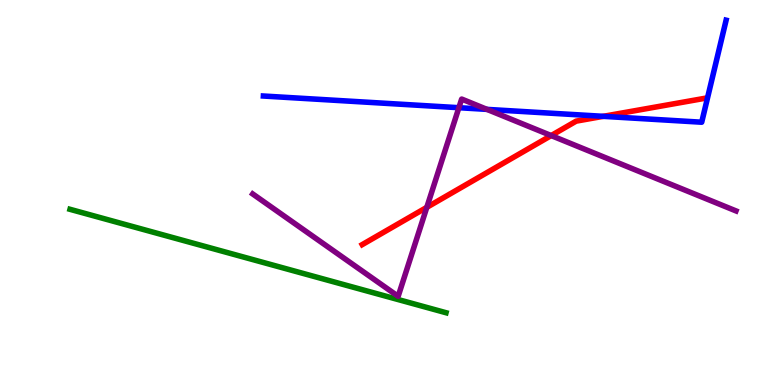[{'lines': ['blue', 'red'], 'intersections': [{'x': 7.78, 'y': 6.98}]}, {'lines': ['green', 'red'], 'intersections': []}, {'lines': ['purple', 'red'], 'intersections': [{'x': 5.51, 'y': 4.61}, {'x': 7.11, 'y': 6.48}]}, {'lines': ['blue', 'green'], 'intersections': []}, {'lines': ['blue', 'purple'], 'intersections': [{'x': 5.92, 'y': 7.2}, {'x': 6.28, 'y': 7.16}]}, {'lines': ['green', 'purple'], 'intersections': []}]